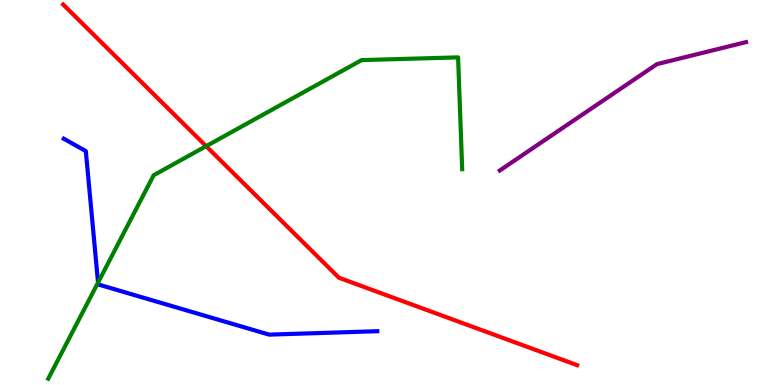[{'lines': ['blue', 'red'], 'intersections': []}, {'lines': ['green', 'red'], 'intersections': [{'x': 2.66, 'y': 6.2}]}, {'lines': ['purple', 'red'], 'intersections': []}, {'lines': ['blue', 'green'], 'intersections': [{'x': 1.27, 'y': 2.66}]}, {'lines': ['blue', 'purple'], 'intersections': []}, {'lines': ['green', 'purple'], 'intersections': []}]